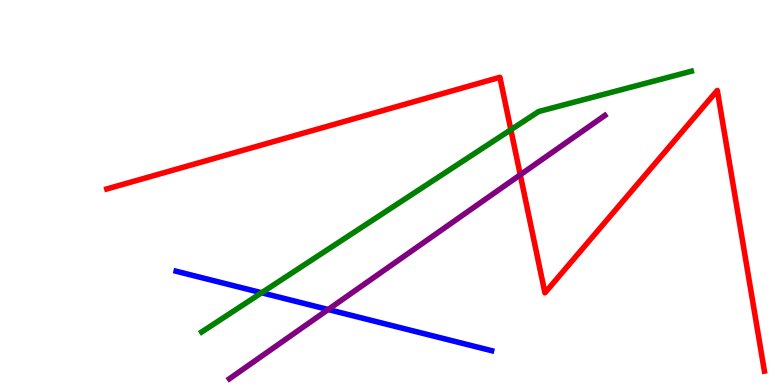[{'lines': ['blue', 'red'], 'intersections': []}, {'lines': ['green', 'red'], 'intersections': [{'x': 6.59, 'y': 6.63}]}, {'lines': ['purple', 'red'], 'intersections': [{'x': 6.71, 'y': 5.46}]}, {'lines': ['blue', 'green'], 'intersections': [{'x': 3.38, 'y': 2.4}]}, {'lines': ['blue', 'purple'], 'intersections': [{'x': 4.23, 'y': 1.96}]}, {'lines': ['green', 'purple'], 'intersections': []}]